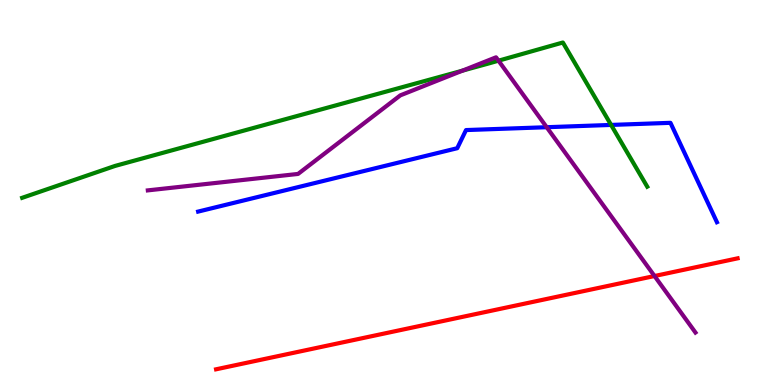[{'lines': ['blue', 'red'], 'intersections': []}, {'lines': ['green', 'red'], 'intersections': []}, {'lines': ['purple', 'red'], 'intersections': [{'x': 8.45, 'y': 2.83}]}, {'lines': ['blue', 'green'], 'intersections': [{'x': 7.89, 'y': 6.76}]}, {'lines': ['blue', 'purple'], 'intersections': [{'x': 7.05, 'y': 6.7}]}, {'lines': ['green', 'purple'], 'intersections': [{'x': 5.97, 'y': 8.16}, {'x': 6.43, 'y': 8.42}]}]